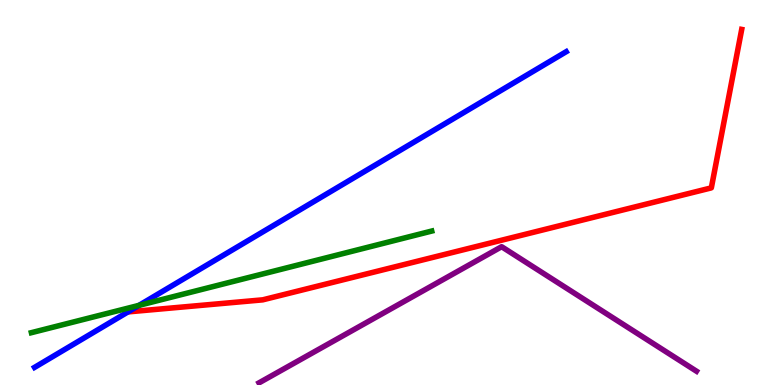[{'lines': ['blue', 'red'], 'intersections': [{'x': 1.65, 'y': 1.9}]}, {'lines': ['green', 'red'], 'intersections': []}, {'lines': ['purple', 'red'], 'intersections': []}, {'lines': ['blue', 'green'], 'intersections': [{'x': 1.79, 'y': 2.07}]}, {'lines': ['blue', 'purple'], 'intersections': []}, {'lines': ['green', 'purple'], 'intersections': []}]